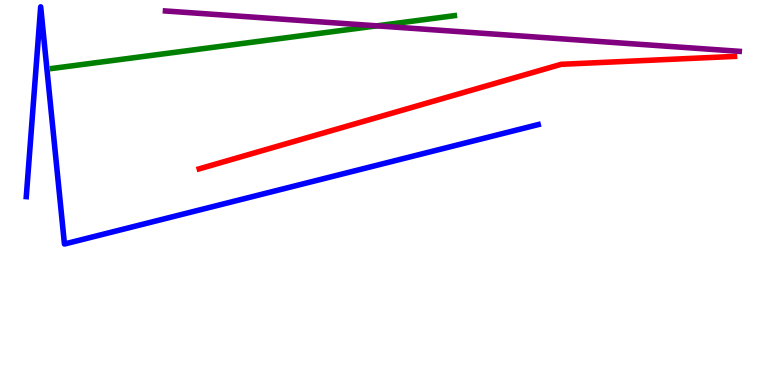[{'lines': ['blue', 'red'], 'intersections': []}, {'lines': ['green', 'red'], 'intersections': []}, {'lines': ['purple', 'red'], 'intersections': []}, {'lines': ['blue', 'green'], 'intersections': []}, {'lines': ['blue', 'purple'], 'intersections': []}, {'lines': ['green', 'purple'], 'intersections': [{'x': 4.86, 'y': 9.33}]}]